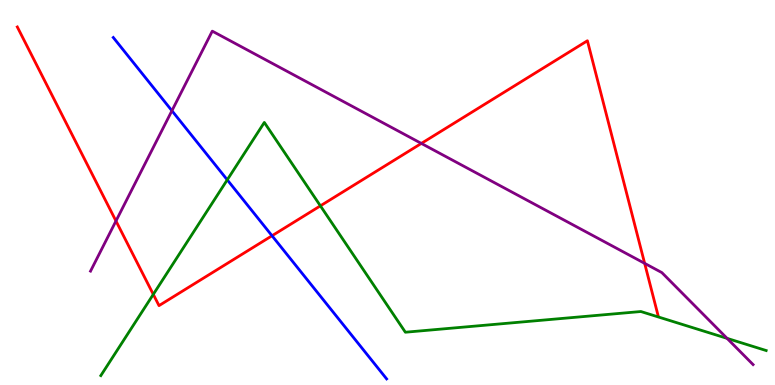[{'lines': ['blue', 'red'], 'intersections': [{'x': 3.51, 'y': 3.88}]}, {'lines': ['green', 'red'], 'intersections': [{'x': 1.98, 'y': 2.35}, {'x': 4.13, 'y': 4.65}]}, {'lines': ['purple', 'red'], 'intersections': [{'x': 1.5, 'y': 4.26}, {'x': 5.44, 'y': 6.27}, {'x': 8.32, 'y': 3.16}]}, {'lines': ['blue', 'green'], 'intersections': [{'x': 2.93, 'y': 5.33}]}, {'lines': ['blue', 'purple'], 'intersections': [{'x': 2.22, 'y': 7.12}]}, {'lines': ['green', 'purple'], 'intersections': [{'x': 9.38, 'y': 1.21}]}]